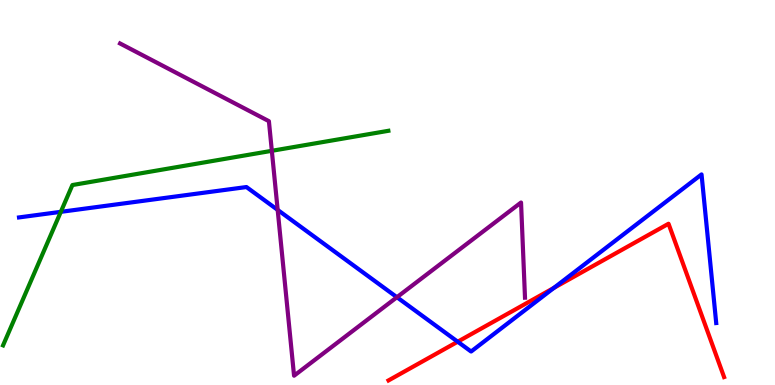[{'lines': ['blue', 'red'], 'intersections': [{'x': 5.91, 'y': 1.12}, {'x': 7.15, 'y': 2.52}]}, {'lines': ['green', 'red'], 'intersections': []}, {'lines': ['purple', 'red'], 'intersections': []}, {'lines': ['blue', 'green'], 'intersections': [{'x': 0.785, 'y': 4.5}]}, {'lines': ['blue', 'purple'], 'intersections': [{'x': 3.58, 'y': 4.55}, {'x': 5.12, 'y': 2.28}]}, {'lines': ['green', 'purple'], 'intersections': [{'x': 3.51, 'y': 6.08}]}]